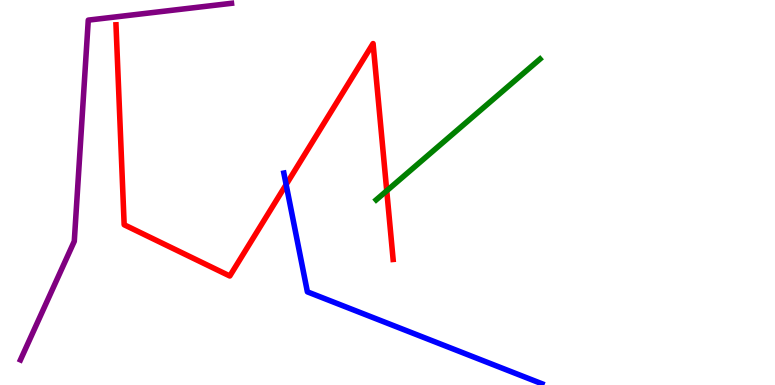[{'lines': ['blue', 'red'], 'intersections': [{'x': 3.69, 'y': 5.21}]}, {'lines': ['green', 'red'], 'intersections': [{'x': 4.99, 'y': 5.04}]}, {'lines': ['purple', 'red'], 'intersections': []}, {'lines': ['blue', 'green'], 'intersections': []}, {'lines': ['blue', 'purple'], 'intersections': []}, {'lines': ['green', 'purple'], 'intersections': []}]